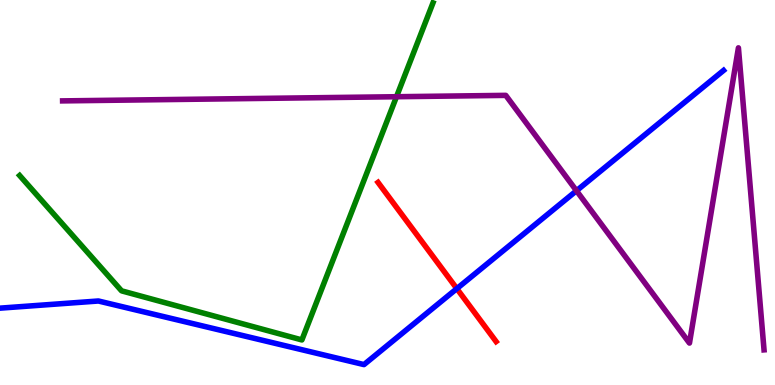[{'lines': ['blue', 'red'], 'intersections': [{'x': 5.89, 'y': 2.5}]}, {'lines': ['green', 'red'], 'intersections': []}, {'lines': ['purple', 'red'], 'intersections': []}, {'lines': ['blue', 'green'], 'intersections': []}, {'lines': ['blue', 'purple'], 'intersections': [{'x': 7.44, 'y': 5.05}]}, {'lines': ['green', 'purple'], 'intersections': [{'x': 5.12, 'y': 7.49}]}]